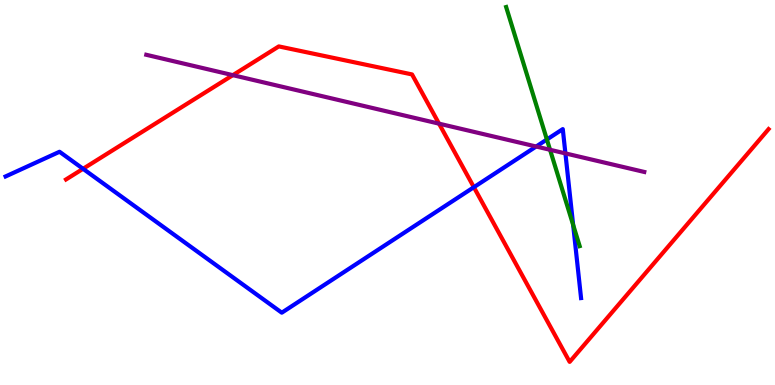[{'lines': ['blue', 'red'], 'intersections': [{'x': 1.07, 'y': 5.62}, {'x': 6.11, 'y': 5.14}]}, {'lines': ['green', 'red'], 'intersections': []}, {'lines': ['purple', 'red'], 'intersections': [{'x': 3.0, 'y': 8.05}, {'x': 5.66, 'y': 6.79}]}, {'lines': ['blue', 'green'], 'intersections': [{'x': 7.06, 'y': 6.38}, {'x': 7.4, 'y': 4.16}]}, {'lines': ['blue', 'purple'], 'intersections': [{'x': 6.92, 'y': 6.19}, {'x': 7.3, 'y': 6.02}]}, {'lines': ['green', 'purple'], 'intersections': [{'x': 7.1, 'y': 6.11}]}]